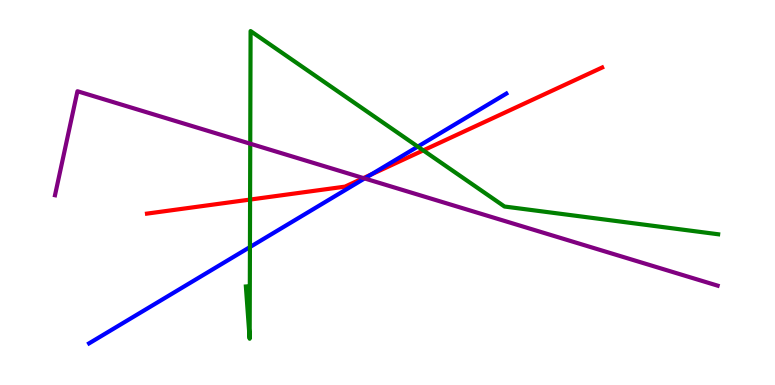[{'lines': ['blue', 'red'], 'intersections': [{'x': 4.79, 'y': 5.47}]}, {'lines': ['green', 'red'], 'intersections': [{'x': 3.23, 'y': 4.82}, {'x': 5.46, 'y': 6.09}]}, {'lines': ['purple', 'red'], 'intersections': [{'x': 4.69, 'y': 5.37}]}, {'lines': ['blue', 'green'], 'intersections': [{'x': 3.23, 'y': 3.58}, {'x': 5.39, 'y': 6.19}]}, {'lines': ['blue', 'purple'], 'intersections': [{'x': 4.7, 'y': 5.37}]}, {'lines': ['green', 'purple'], 'intersections': [{'x': 3.23, 'y': 6.27}]}]